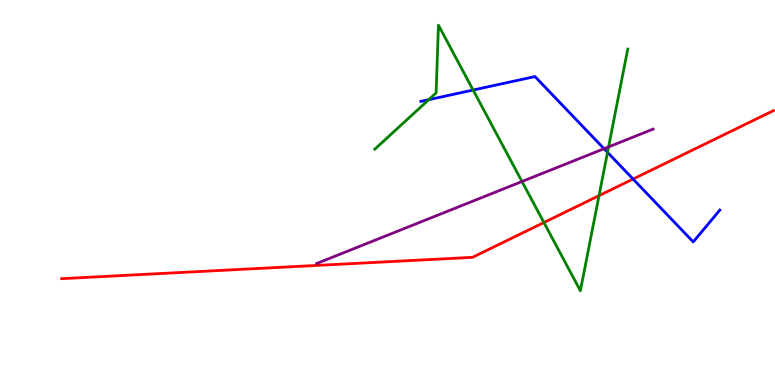[{'lines': ['blue', 'red'], 'intersections': [{'x': 8.17, 'y': 5.35}]}, {'lines': ['green', 'red'], 'intersections': [{'x': 7.02, 'y': 4.22}, {'x': 7.73, 'y': 4.92}]}, {'lines': ['purple', 'red'], 'intersections': []}, {'lines': ['blue', 'green'], 'intersections': [{'x': 5.53, 'y': 7.41}, {'x': 6.1, 'y': 7.66}, {'x': 7.84, 'y': 6.04}]}, {'lines': ['blue', 'purple'], 'intersections': [{'x': 7.79, 'y': 6.14}]}, {'lines': ['green', 'purple'], 'intersections': [{'x': 6.74, 'y': 5.29}, {'x': 7.85, 'y': 6.18}]}]